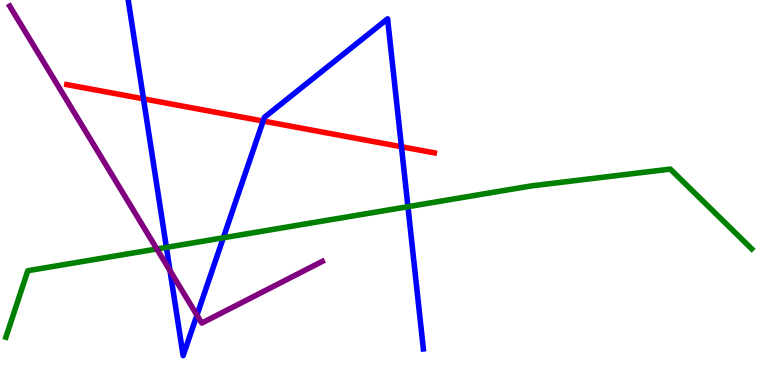[{'lines': ['blue', 'red'], 'intersections': [{'x': 1.85, 'y': 7.43}, {'x': 3.4, 'y': 6.86}, {'x': 5.18, 'y': 6.19}]}, {'lines': ['green', 'red'], 'intersections': []}, {'lines': ['purple', 'red'], 'intersections': []}, {'lines': ['blue', 'green'], 'intersections': [{'x': 2.15, 'y': 3.57}, {'x': 2.88, 'y': 3.82}, {'x': 5.26, 'y': 4.63}]}, {'lines': ['blue', 'purple'], 'intersections': [{'x': 2.19, 'y': 2.97}, {'x': 2.54, 'y': 1.81}]}, {'lines': ['green', 'purple'], 'intersections': [{'x': 2.02, 'y': 3.53}]}]